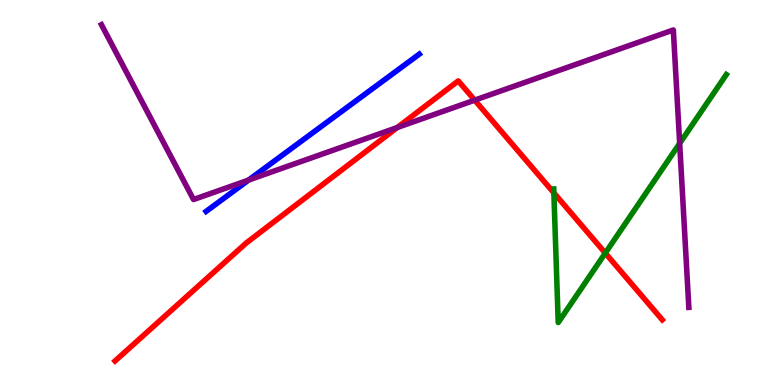[{'lines': ['blue', 'red'], 'intersections': []}, {'lines': ['green', 'red'], 'intersections': [{'x': 7.15, 'y': 4.99}, {'x': 7.81, 'y': 3.43}]}, {'lines': ['purple', 'red'], 'intersections': [{'x': 5.13, 'y': 6.69}, {'x': 6.13, 'y': 7.4}]}, {'lines': ['blue', 'green'], 'intersections': []}, {'lines': ['blue', 'purple'], 'intersections': [{'x': 3.21, 'y': 5.32}]}, {'lines': ['green', 'purple'], 'intersections': [{'x': 8.77, 'y': 6.28}]}]